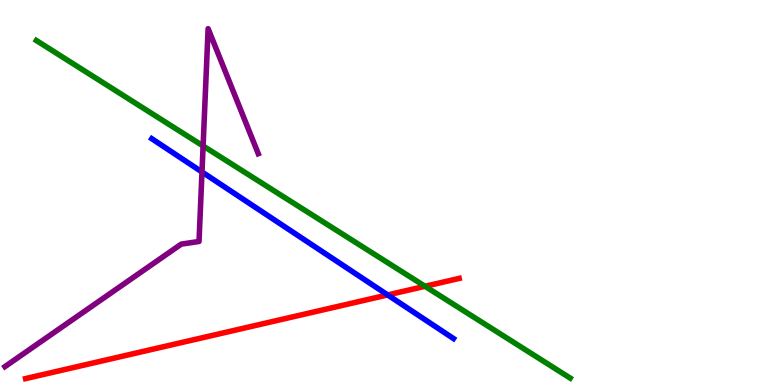[{'lines': ['blue', 'red'], 'intersections': [{'x': 5.0, 'y': 2.34}]}, {'lines': ['green', 'red'], 'intersections': [{'x': 5.48, 'y': 2.56}]}, {'lines': ['purple', 'red'], 'intersections': []}, {'lines': ['blue', 'green'], 'intersections': []}, {'lines': ['blue', 'purple'], 'intersections': [{'x': 2.61, 'y': 5.53}]}, {'lines': ['green', 'purple'], 'intersections': [{'x': 2.62, 'y': 6.21}]}]